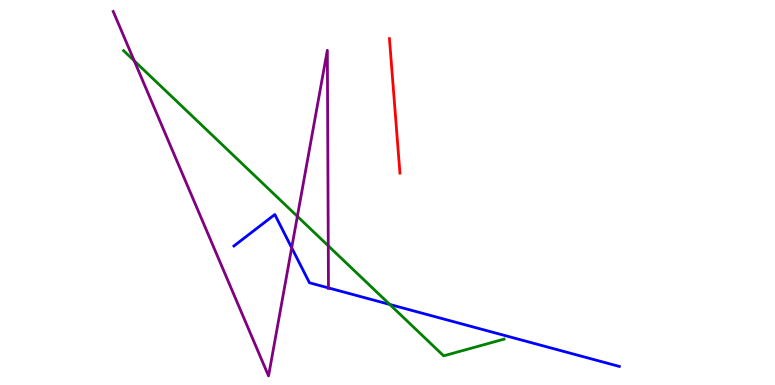[{'lines': ['blue', 'red'], 'intersections': []}, {'lines': ['green', 'red'], 'intersections': []}, {'lines': ['purple', 'red'], 'intersections': []}, {'lines': ['blue', 'green'], 'intersections': [{'x': 5.03, 'y': 2.09}]}, {'lines': ['blue', 'purple'], 'intersections': [{'x': 3.76, 'y': 3.56}, {'x': 4.24, 'y': 2.52}]}, {'lines': ['green', 'purple'], 'intersections': [{'x': 1.73, 'y': 8.42}, {'x': 3.84, 'y': 4.38}, {'x': 4.24, 'y': 3.62}]}]